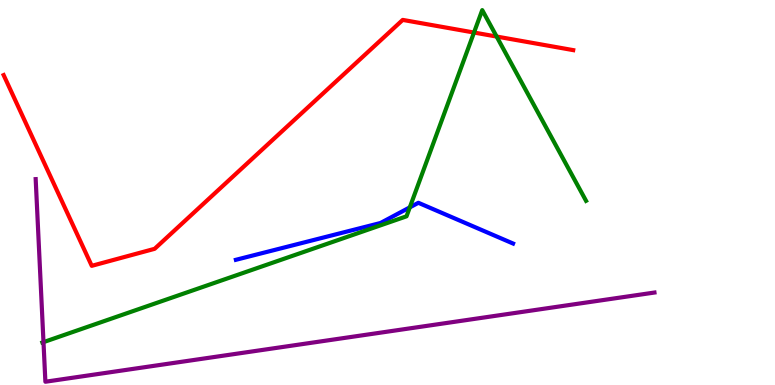[{'lines': ['blue', 'red'], 'intersections': []}, {'lines': ['green', 'red'], 'intersections': [{'x': 6.12, 'y': 9.15}, {'x': 6.41, 'y': 9.05}]}, {'lines': ['purple', 'red'], 'intersections': []}, {'lines': ['blue', 'green'], 'intersections': [{'x': 5.29, 'y': 4.61}]}, {'lines': ['blue', 'purple'], 'intersections': []}, {'lines': ['green', 'purple'], 'intersections': [{'x': 0.561, 'y': 1.11}]}]